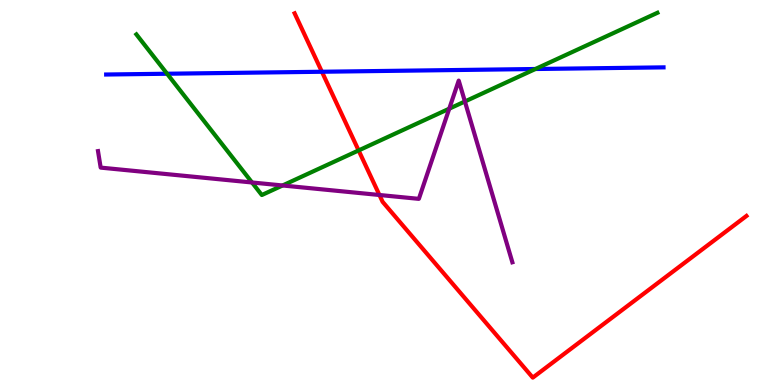[{'lines': ['blue', 'red'], 'intersections': [{'x': 4.15, 'y': 8.14}]}, {'lines': ['green', 'red'], 'intersections': [{'x': 4.63, 'y': 6.09}]}, {'lines': ['purple', 'red'], 'intersections': [{'x': 4.9, 'y': 4.94}]}, {'lines': ['blue', 'green'], 'intersections': [{'x': 2.16, 'y': 8.08}, {'x': 6.91, 'y': 8.21}]}, {'lines': ['blue', 'purple'], 'intersections': []}, {'lines': ['green', 'purple'], 'intersections': [{'x': 3.25, 'y': 5.26}, {'x': 3.65, 'y': 5.18}, {'x': 5.8, 'y': 7.18}, {'x': 6.0, 'y': 7.36}]}]